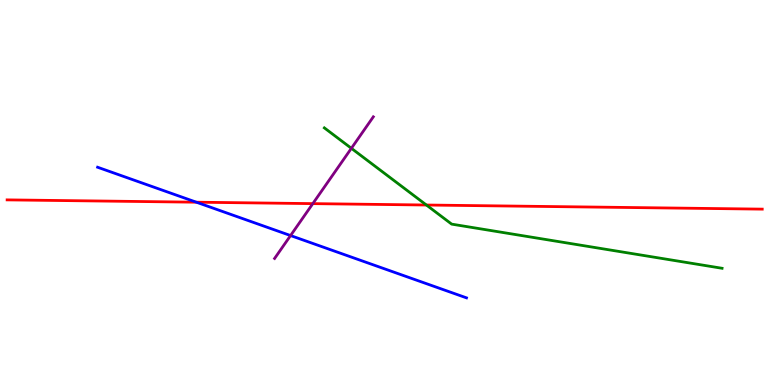[{'lines': ['blue', 'red'], 'intersections': [{'x': 2.53, 'y': 4.75}]}, {'lines': ['green', 'red'], 'intersections': [{'x': 5.5, 'y': 4.67}]}, {'lines': ['purple', 'red'], 'intersections': [{'x': 4.04, 'y': 4.71}]}, {'lines': ['blue', 'green'], 'intersections': []}, {'lines': ['blue', 'purple'], 'intersections': [{'x': 3.75, 'y': 3.88}]}, {'lines': ['green', 'purple'], 'intersections': [{'x': 4.53, 'y': 6.15}]}]